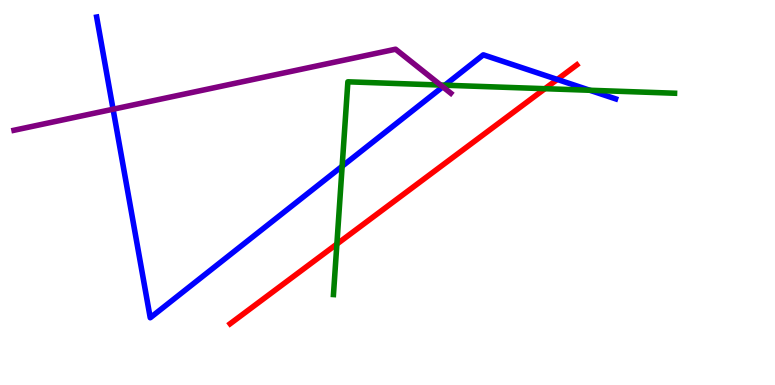[{'lines': ['blue', 'red'], 'intersections': [{'x': 7.19, 'y': 7.94}]}, {'lines': ['green', 'red'], 'intersections': [{'x': 4.35, 'y': 3.66}, {'x': 7.03, 'y': 7.7}]}, {'lines': ['purple', 'red'], 'intersections': []}, {'lines': ['blue', 'green'], 'intersections': [{'x': 4.41, 'y': 5.68}, {'x': 5.74, 'y': 7.79}, {'x': 7.61, 'y': 7.66}]}, {'lines': ['blue', 'purple'], 'intersections': [{'x': 1.46, 'y': 7.16}, {'x': 5.71, 'y': 7.74}]}, {'lines': ['green', 'purple'], 'intersections': [{'x': 5.68, 'y': 7.79}]}]